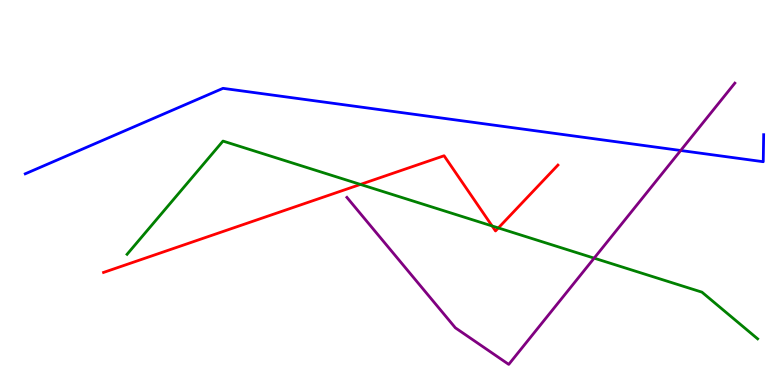[{'lines': ['blue', 'red'], 'intersections': []}, {'lines': ['green', 'red'], 'intersections': [{'x': 4.65, 'y': 5.21}, {'x': 6.35, 'y': 4.13}, {'x': 6.43, 'y': 4.08}]}, {'lines': ['purple', 'red'], 'intersections': []}, {'lines': ['blue', 'green'], 'intersections': []}, {'lines': ['blue', 'purple'], 'intersections': [{'x': 8.78, 'y': 6.09}]}, {'lines': ['green', 'purple'], 'intersections': [{'x': 7.67, 'y': 3.29}]}]